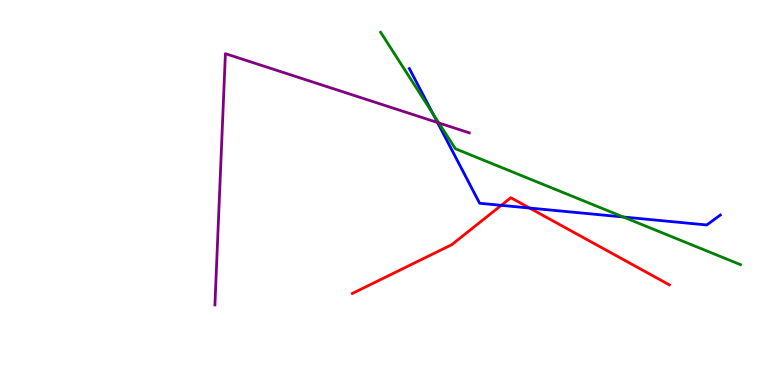[{'lines': ['blue', 'red'], 'intersections': [{'x': 6.47, 'y': 4.67}, {'x': 6.83, 'y': 4.6}]}, {'lines': ['green', 'red'], 'intersections': []}, {'lines': ['purple', 'red'], 'intersections': []}, {'lines': ['blue', 'green'], 'intersections': [{'x': 5.59, 'y': 7.04}, {'x': 8.04, 'y': 4.36}]}, {'lines': ['blue', 'purple'], 'intersections': [{'x': 5.65, 'y': 6.82}]}, {'lines': ['green', 'purple'], 'intersections': [{'x': 5.66, 'y': 6.81}]}]